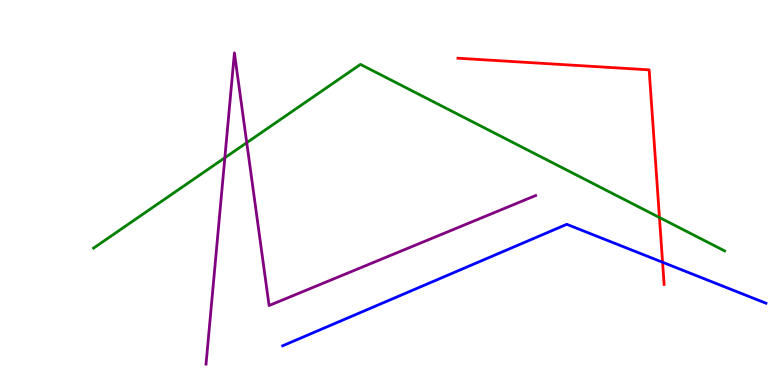[{'lines': ['blue', 'red'], 'intersections': [{'x': 8.55, 'y': 3.19}]}, {'lines': ['green', 'red'], 'intersections': [{'x': 8.51, 'y': 4.35}]}, {'lines': ['purple', 'red'], 'intersections': []}, {'lines': ['blue', 'green'], 'intersections': []}, {'lines': ['blue', 'purple'], 'intersections': []}, {'lines': ['green', 'purple'], 'intersections': [{'x': 2.9, 'y': 5.9}, {'x': 3.18, 'y': 6.29}]}]